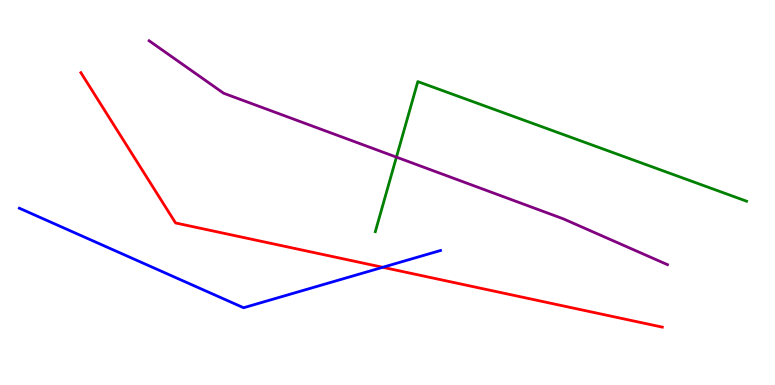[{'lines': ['blue', 'red'], 'intersections': [{'x': 4.94, 'y': 3.06}]}, {'lines': ['green', 'red'], 'intersections': []}, {'lines': ['purple', 'red'], 'intersections': []}, {'lines': ['blue', 'green'], 'intersections': []}, {'lines': ['blue', 'purple'], 'intersections': []}, {'lines': ['green', 'purple'], 'intersections': [{'x': 5.12, 'y': 5.92}]}]